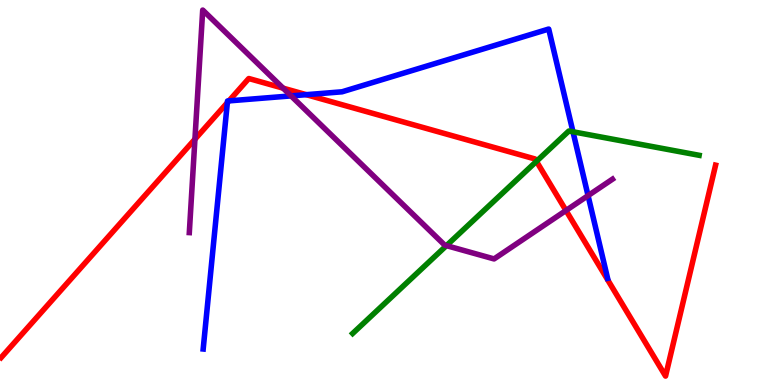[{'lines': ['blue', 'red'], 'intersections': [{'x': 2.93, 'y': 7.33}, {'x': 2.95, 'y': 7.38}, {'x': 3.95, 'y': 7.54}]}, {'lines': ['green', 'red'], 'intersections': [{'x': 6.92, 'y': 5.81}]}, {'lines': ['purple', 'red'], 'intersections': [{'x': 2.52, 'y': 6.38}, {'x': 3.65, 'y': 7.71}, {'x': 7.3, 'y': 4.53}]}, {'lines': ['blue', 'green'], 'intersections': [{'x': 7.39, 'y': 6.58}]}, {'lines': ['blue', 'purple'], 'intersections': [{'x': 3.76, 'y': 7.51}, {'x': 7.59, 'y': 4.92}]}, {'lines': ['green', 'purple'], 'intersections': [{'x': 5.76, 'y': 3.62}]}]